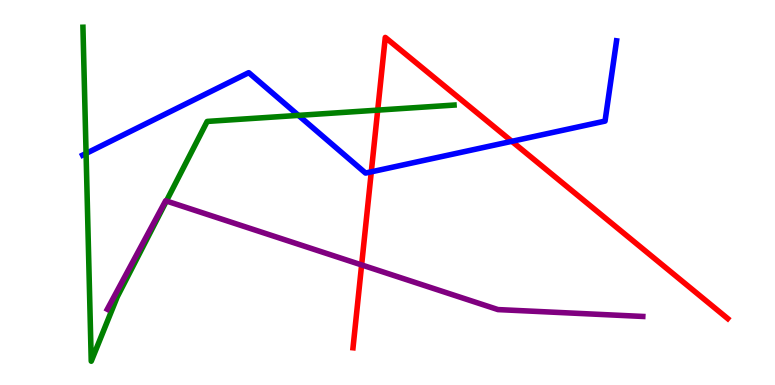[{'lines': ['blue', 'red'], 'intersections': [{'x': 4.79, 'y': 5.54}, {'x': 6.6, 'y': 6.33}]}, {'lines': ['green', 'red'], 'intersections': [{'x': 4.87, 'y': 7.14}]}, {'lines': ['purple', 'red'], 'intersections': [{'x': 4.67, 'y': 3.12}]}, {'lines': ['blue', 'green'], 'intersections': [{'x': 1.11, 'y': 6.02}, {'x': 3.85, 'y': 7.0}]}, {'lines': ['blue', 'purple'], 'intersections': []}, {'lines': ['green', 'purple'], 'intersections': [{'x': 2.15, 'y': 4.78}]}]